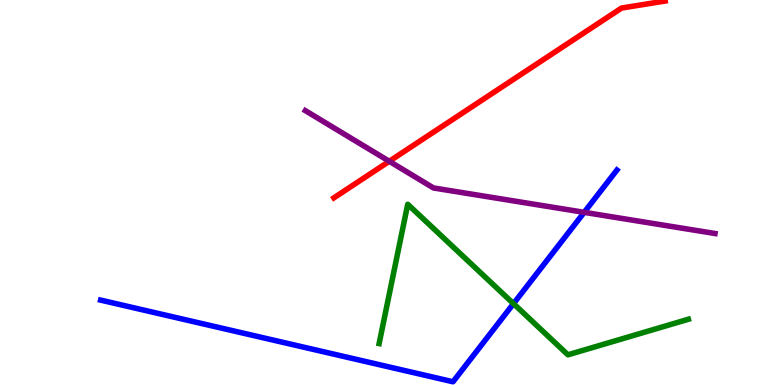[{'lines': ['blue', 'red'], 'intersections': []}, {'lines': ['green', 'red'], 'intersections': []}, {'lines': ['purple', 'red'], 'intersections': [{'x': 5.02, 'y': 5.81}]}, {'lines': ['blue', 'green'], 'intersections': [{'x': 6.63, 'y': 2.11}]}, {'lines': ['blue', 'purple'], 'intersections': [{'x': 7.54, 'y': 4.48}]}, {'lines': ['green', 'purple'], 'intersections': []}]